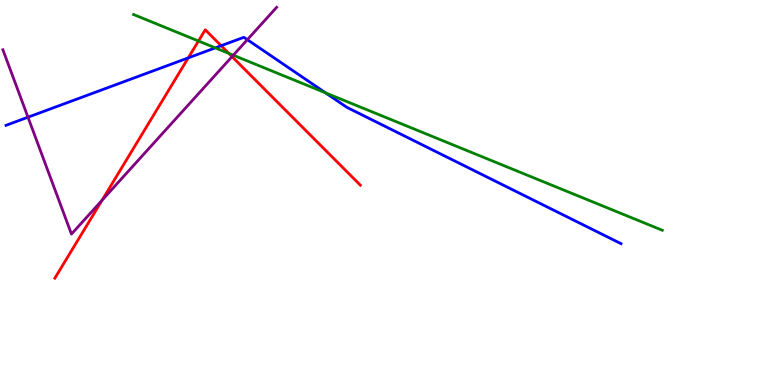[{'lines': ['blue', 'red'], 'intersections': [{'x': 2.43, 'y': 8.5}, {'x': 2.85, 'y': 8.81}]}, {'lines': ['green', 'red'], 'intersections': [{'x': 2.56, 'y': 8.93}, {'x': 2.95, 'y': 8.61}]}, {'lines': ['purple', 'red'], 'intersections': [{'x': 1.32, 'y': 4.8}, {'x': 2.99, 'y': 8.53}]}, {'lines': ['blue', 'green'], 'intersections': [{'x': 2.78, 'y': 8.76}, {'x': 4.2, 'y': 7.59}]}, {'lines': ['blue', 'purple'], 'intersections': [{'x': 0.361, 'y': 6.96}, {'x': 3.19, 'y': 8.97}]}, {'lines': ['green', 'purple'], 'intersections': [{'x': 3.01, 'y': 8.57}]}]